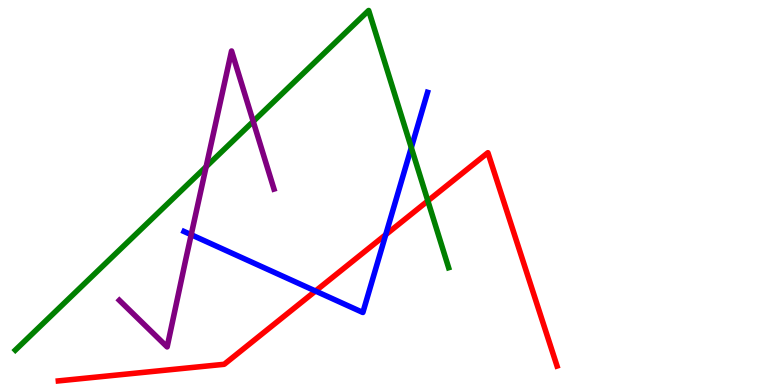[{'lines': ['blue', 'red'], 'intersections': [{'x': 4.07, 'y': 2.44}, {'x': 4.98, 'y': 3.9}]}, {'lines': ['green', 'red'], 'intersections': [{'x': 5.52, 'y': 4.78}]}, {'lines': ['purple', 'red'], 'intersections': []}, {'lines': ['blue', 'green'], 'intersections': [{'x': 5.31, 'y': 6.16}]}, {'lines': ['blue', 'purple'], 'intersections': [{'x': 2.47, 'y': 3.9}]}, {'lines': ['green', 'purple'], 'intersections': [{'x': 2.66, 'y': 5.67}, {'x': 3.27, 'y': 6.85}]}]